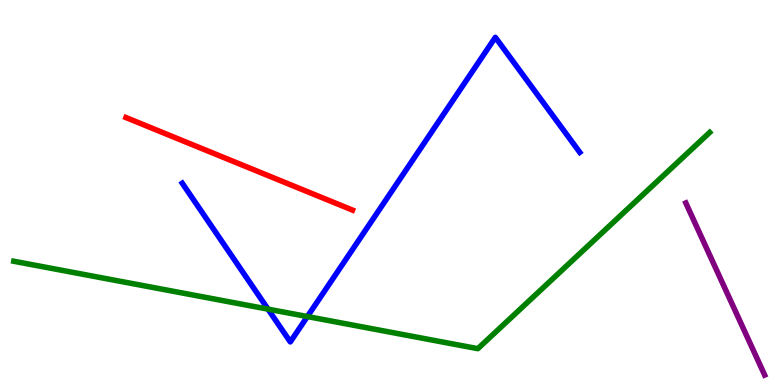[{'lines': ['blue', 'red'], 'intersections': []}, {'lines': ['green', 'red'], 'intersections': []}, {'lines': ['purple', 'red'], 'intersections': []}, {'lines': ['blue', 'green'], 'intersections': [{'x': 3.46, 'y': 1.97}, {'x': 3.97, 'y': 1.78}]}, {'lines': ['blue', 'purple'], 'intersections': []}, {'lines': ['green', 'purple'], 'intersections': []}]